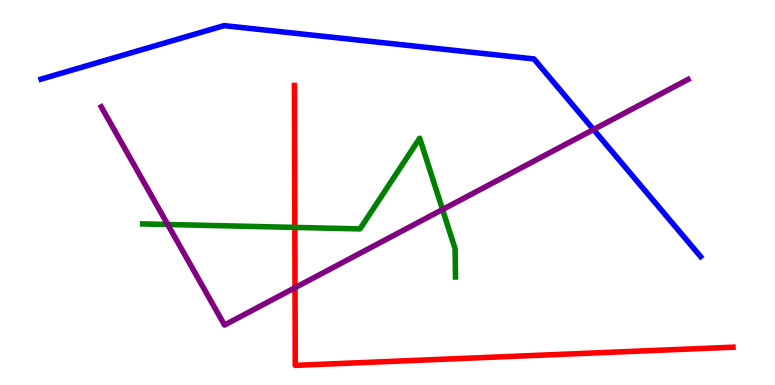[{'lines': ['blue', 'red'], 'intersections': []}, {'lines': ['green', 'red'], 'intersections': [{'x': 3.8, 'y': 4.09}]}, {'lines': ['purple', 'red'], 'intersections': [{'x': 3.81, 'y': 2.53}]}, {'lines': ['blue', 'green'], 'intersections': []}, {'lines': ['blue', 'purple'], 'intersections': [{'x': 7.66, 'y': 6.64}]}, {'lines': ['green', 'purple'], 'intersections': [{'x': 2.16, 'y': 4.17}, {'x': 5.71, 'y': 4.56}]}]